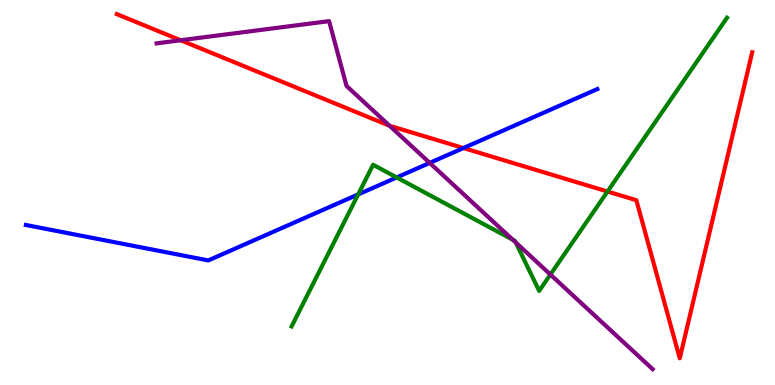[{'lines': ['blue', 'red'], 'intersections': [{'x': 5.98, 'y': 6.15}]}, {'lines': ['green', 'red'], 'intersections': [{'x': 7.84, 'y': 5.03}]}, {'lines': ['purple', 'red'], 'intersections': [{'x': 2.33, 'y': 8.95}, {'x': 5.03, 'y': 6.73}]}, {'lines': ['blue', 'green'], 'intersections': [{'x': 4.62, 'y': 4.95}, {'x': 5.12, 'y': 5.39}]}, {'lines': ['blue', 'purple'], 'intersections': [{'x': 5.54, 'y': 5.77}]}, {'lines': ['green', 'purple'], 'intersections': [{'x': 6.62, 'y': 3.77}, {'x': 6.66, 'y': 3.7}, {'x': 7.1, 'y': 2.87}]}]